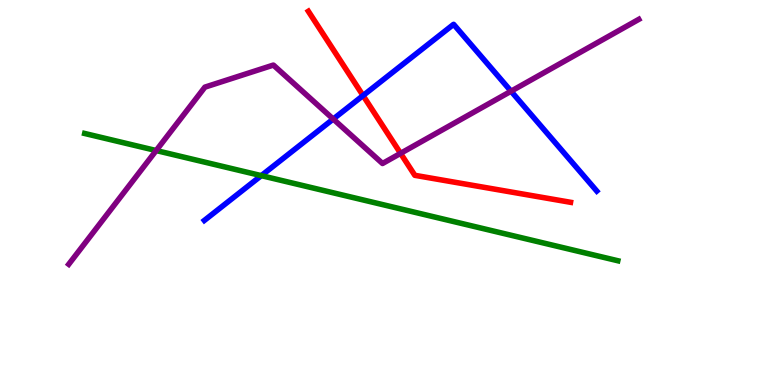[{'lines': ['blue', 'red'], 'intersections': [{'x': 4.68, 'y': 7.52}]}, {'lines': ['green', 'red'], 'intersections': []}, {'lines': ['purple', 'red'], 'intersections': [{'x': 5.17, 'y': 6.02}]}, {'lines': ['blue', 'green'], 'intersections': [{'x': 3.37, 'y': 5.44}]}, {'lines': ['blue', 'purple'], 'intersections': [{'x': 4.3, 'y': 6.91}, {'x': 6.59, 'y': 7.63}]}, {'lines': ['green', 'purple'], 'intersections': [{'x': 2.01, 'y': 6.09}]}]